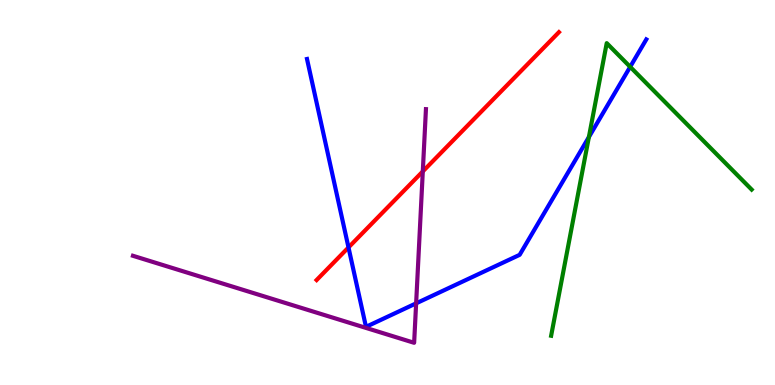[{'lines': ['blue', 'red'], 'intersections': [{'x': 4.5, 'y': 3.57}]}, {'lines': ['green', 'red'], 'intersections': []}, {'lines': ['purple', 'red'], 'intersections': [{'x': 5.46, 'y': 5.55}]}, {'lines': ['blue', 'green'], 'intersections': [{'x': 7.6, 'y': 6.44}, {'x': 8.13, 'y': 8.26}]}, {'lines': ['blue', 'purple'], 'intersections': [{'x': 5.37, 'y': 2.12}]}, {'lines': ['green', 'purple'], 'intersections': []}]